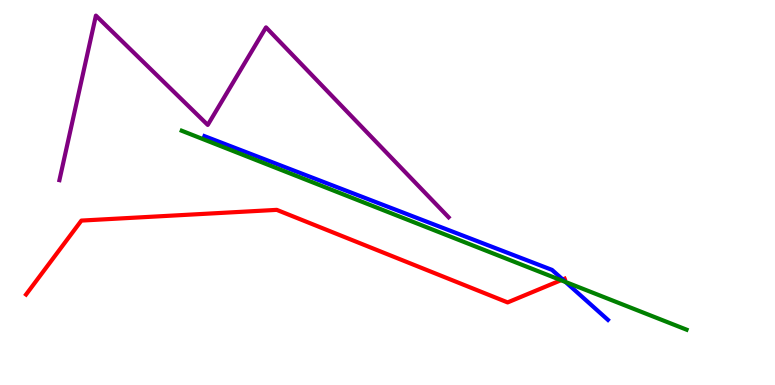[{'lines': ['blue', 'red'], 'intersections': [{'x': 7.26, 'y': 2.74}]}, {'lines': ['green', 'red'], 'intersections': [{'x': 7.24, 'y': 2.72}]}, {'lines': ['purple', 'red'], 'intersections': []}, {'lines': ['blue', 'green'], 'intersections': [{'x': 7.3, 'y': 2.68}]}, {'lines': ['blue', 'purple'], 'intersections': []}, {'lines': ['green', 'purple'], 'intersections': []}]